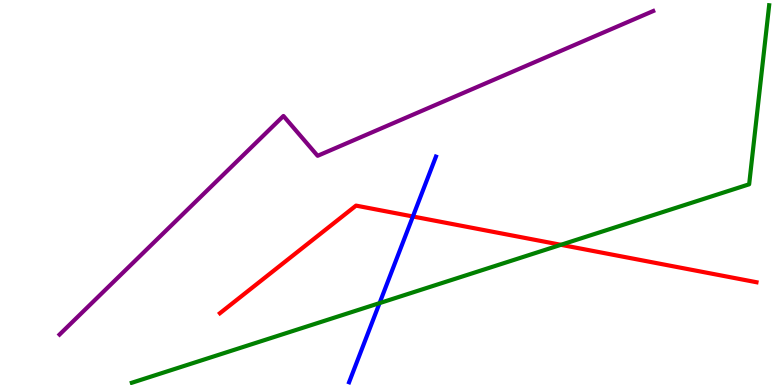[{'lines': ['blue', 'red'], 'intersections': [{'x': 5.33, 'y': 4.38}]}, {'lines': ['green', 'red'], 'intersections': [{'x': 7.24, 'y': 3.64}]}, {'lines': ['purple', 'red'], 'intersections': []}, {'lines': ['blue', 'green'], 'intersections': [{'x': 4.9, 'y': 2.13}]}, {'lines': ['blue', 'purple'], 'intersections': []}, {'lines': ['green', 'purple'], 'intersections': []}]